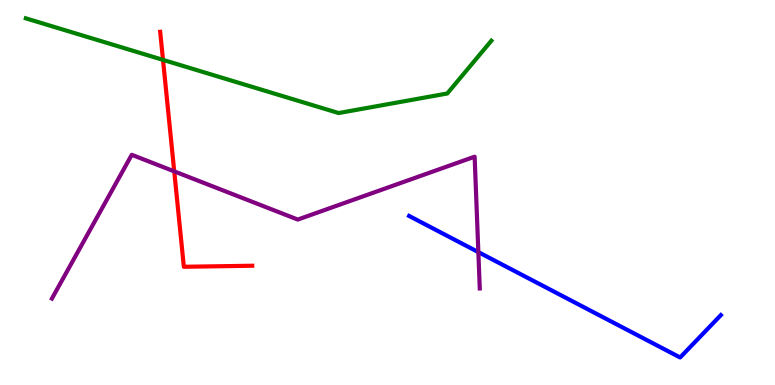[{'lines': ['blue', 'red'], 'intersections': []}, {'lines': ['green', 'red'], 'intersections': [{'x': 2.1, 'y': 8.44}]}, {'lines': ['purple', 'red'], 'intersections': [{'x': 2.25, 'y': 5.55}]}, {'lines': ['blue', 'green'], 'intersections': []}, {'lines': ['blue', 'purple'], 'intersections': [{'x': 6.17, 'y': 3.45}]}, {'lines': ['green', 'purple'], 'intersections': []}]